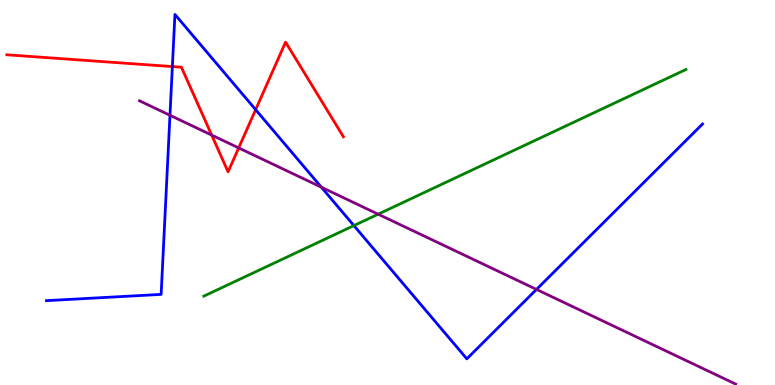[{'lines': ['blue', 'red'], 'intersections': [{'x': 2.22, 'y': 8.27}, {'x': 3.3, 'y': 7.15}]}, {'lines': ['green', 'red'], 'intersections': []}, {'lines': ['purple', 'red'], 'intersections': [{'x': 2.73, 'y': 6.49}, {'x': 3.08, 'y': 6.16}]}, {'lines': ['blue', 'green'], 'intersections': [{'x': 4.57, 'y': 4.14}]}, {'lines': ['blue', 'purple'], 'intersections': [{'x': 2.19, 'y': 7.01}, {'x': 4.15, 'y': 5.14}, {'x': 6.92, 'y': 2.48}]}, {'lines': ['green', 'purple'], 'intersections': [{'x': 4.88, 'y': 4.44}]}]